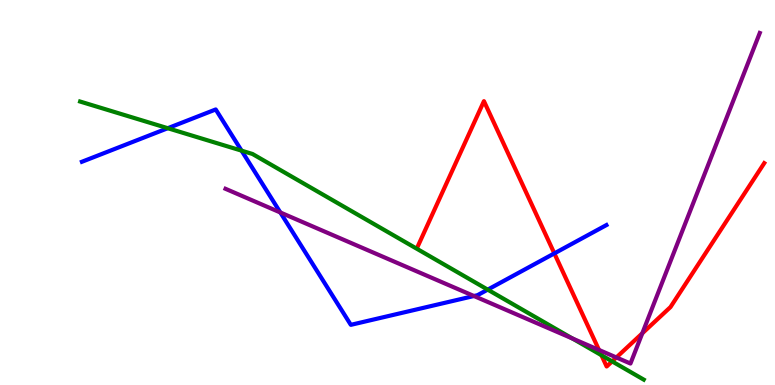[{'lines': ['blue', 'red'], 'intersections': [{'x': 7.15, 'y': 3.42}]}, {'lines': ['green', 'red'], 'intersections': [{'x': 7.76, 'y': 0.773}, {'x': 7.9, 'y': 0.613}]}, {'lines': ['purple', 'red'], 'intersections': [{'x': 7.73, 'y': 0.91}, {'x': 7.95, 'y': 0.715}, {'x': 8.29, 'y': 1.34}]}, {'lines': ['blue', 'green'], 'intersections': [{'x': 2.16, 'y': 6.67}, {'x': 3.12, 'y': 6.09}, {'x': 6.29, 'y': 2.48}]}, {'lines': ['blue', 'purple'], 'intersections': [{'x': 3.62, 'y': 4.48}, {'x': 6.12, 'y': 2.31}]}, {'lines': ['green', 'purple'], 'intersections': [{'x': 7.39, 'y': 1.21}]}]